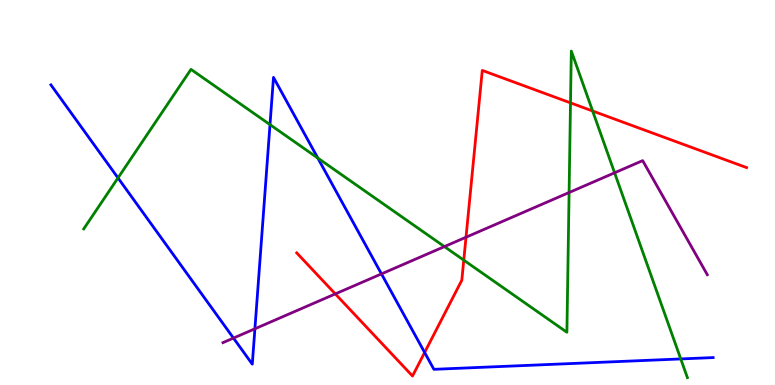[{'lines': ['blue', 'red'], 'intersections': [{'x': 5.48, 'y': 0.845}]}, {'lines': ['green', 'red'], 'intersections': [{'x': 5.98, 'y': 3.24}, {'x': 7.36, 'y': 7.33}, {'x': 7.65, 'y': 7.12}]}, {'lines': ['purple', 'red'], 'intersections': [{'x': 4.33, 'y': 2.37}, {'x': 6.01, 'y': 3.84}]}, {'lines': ['blue', 'green'], 'intersections': [{'x': 1.52, 'y': 5.38}, {'x': 3.48, 'y': 6.76}, {'x': 4.1, 'y': 5.89}, {'x': 8.78, 'y': 0.677}]}, {'lines': ['blue', 'purple'], 'intersections': [{'x': 3.01, 'y': 1.22}, {'x': 3.29, 'y': 1.46}, {'x': 4.92, 'y': 2.89}]}, {'lines': ['green', 'purple'], 'intersections': [{'x': 5.73, 'y': 3.59}, {'x': 7.34, 'y': 5.0}, {'x': 7.93, 'y': 5.51}]}]